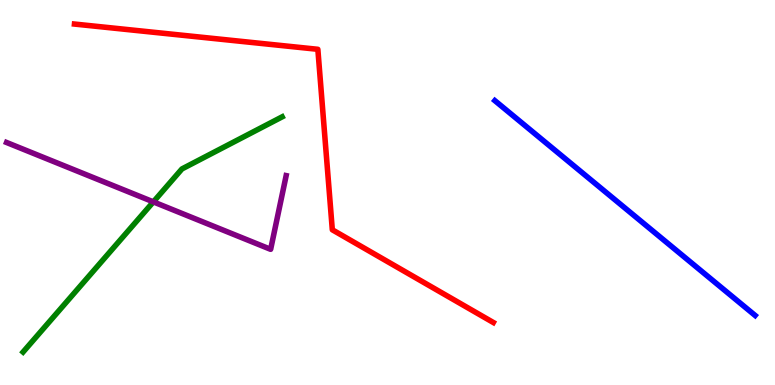[{'lines': ['blue', 'red'], 'intersections': []}, {'lines': ['green', 'red'], 'intersections': []}, {'lines': ['purple', 'red'], 'intersections': []}, {'lines': ['blue', 'green'], 'intersections': []}, {'lines': ['blue', 'purple'], 'intersections': []}, {'lines': ['green', 'purple'], 'intersections': [{'x': 1.98, 'y': 4.76}]}]